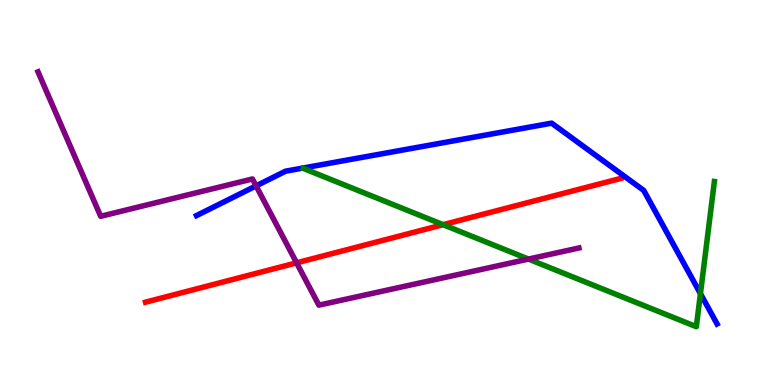[{'lines': ['blue', 'red'], 'intersections': []}, {'lines': ['green', 'red'], 'intersections': [{'x': 5.72, 'y': 4.16}]}, {'lines': ['purple', 'red'], 'intersections': [{'x': 3.83, 'y': 3.17}]}, {'lines': ['blue', 'green'], 'intersections': [{'x': 9.04, 'y': 2.37}]}, {'lines': ['blue', 'purple'], 'intersections': [{'x': 3.3, 'y': 5.17}]}, {'lines': ['green', 'purple'], 'intersections': [{'x': 6.82, 'y': 3.27}]}]